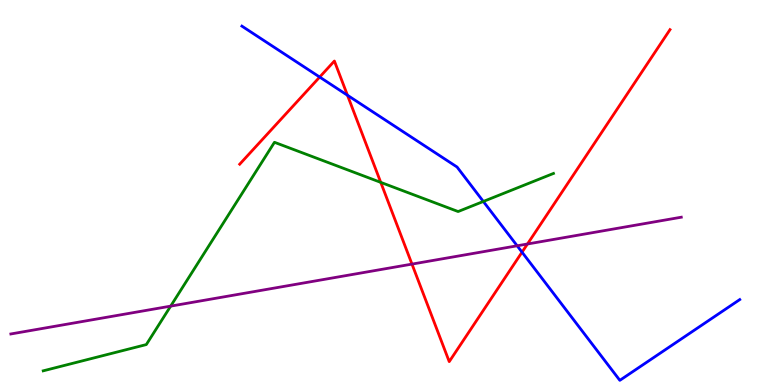[{'lines': ['blue', 'red'], 'intersections': [{'x': 4.12, 'y': 8.0}, {'x': 4.48, 'y': 7.53}, {'x': 6.74, 'y': 3.45}]}, {'lines': ['green', 'red'], 'intersections': [{'x': 4.91, 'y': 5.26}]}, {'lines': ['purple', 'red'], 'intersections': [{'x': 5.32, 'y': 3.14}, {'x': 6.81, 'y': 3.66}]}, {'lines': ['blue', 'green'], 'intersections': [{'x': 6.24, 'y': 4.77}]}, {'lines': ['blue', 'purple'], 'intersections': [{'x': 6.67, 'y': 3.62}]}, {'lines': ['green', 'purple'], 'intersections': [{'x': 2.2, 'y': 2.05}]}]